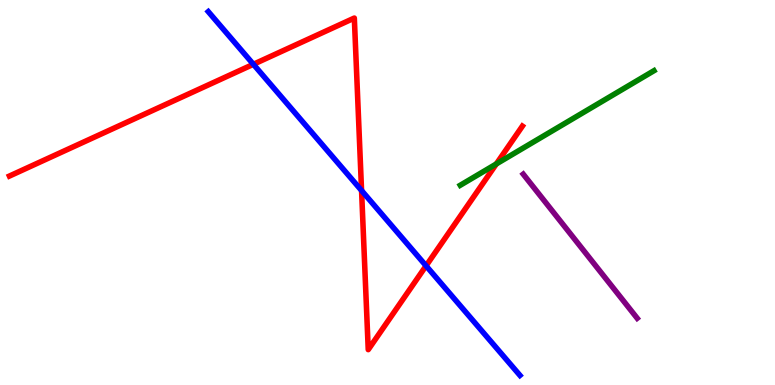[{'lines': ['blue', 'red'], 'intersections': [{'x': 3.27, 'y': 8.33}, {'x': 4.67, 'y': 5.05}, {'x': 5.5, 'y': 3.1}]}, {'lines': ['green', 'red'], 'intersections': [{'x': 6.4, 'y': 5.74}]}, {'lines': ['purple', 'red'], 'intersections': []}, {'lines': ['blue', 'green'], 'intersections': []}, {'lines': ['blue', 'purple'], 'intersections': []}, {'lines': ['green', 'purple'], 'intersections': []}]